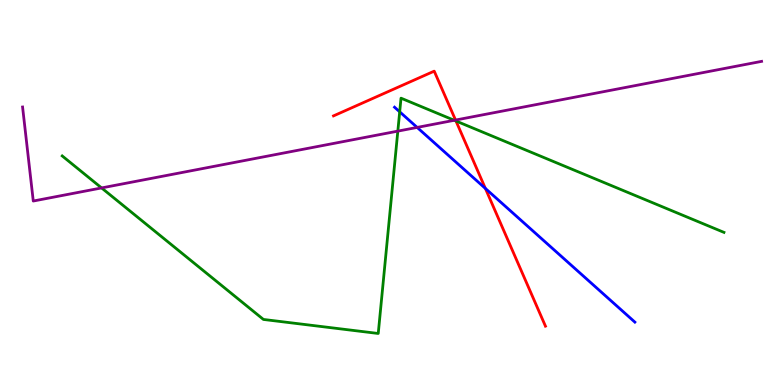[{'lines': ['blue', 'red'], 'intersections': [{'x': 6.26, 'y': 5.11}]}, {'lines': ['green', 'red'], 'intersections': [{'x': 5.88, 'y': 6.86}]}, {'lines': ['purple', 'red'], 'intersections': [{'x': 5.88, 'y': 6.88}]}, {'lines': ['blue', 'green'], 'intersections': [{'x': 5.16, 'y': 7.1}]}, {'lines': ['blue', 'purple'], 'intersections': [{'x': 5.38, 'y': 6.69}]}, {'lines': ['green', 'purple'], 'intersections': [{'x': 1.31, 'y': 5.12}, {'x': 5.13, 'y': 6.59}, {'x': 5.86, 'y': 6.88}]}]